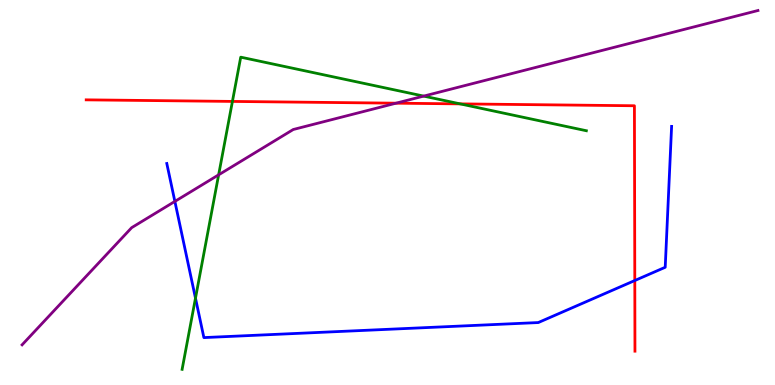[{'lines': ['blue', 'red'], 'intersections': [{'x': 8.19, 'y': 2.71}]}, {'lines': ['green', 'red'], 'intersections': [{'x': 3.0, 'y': 7.37}, {'x': 5.94, 'y': 7.3}]}, {'lines': ['purple', 'red'], 'intersections': [{'x': 5.11, 'y': 7.32}]}, {'lines': ['blue', 'green'], 'intersections': [{'x': 2.52, 'y': 2.26}]}, {'lines': ['blue', 'purple'], 'intersections': [{'x': 2.26, 'y': 4.77}]}, {'lines': ['green', 'purple'], 'intersections': [{'x': 2.82, 'y': 5.46}, {'x': 5.47, 'y': 7.5}]}]